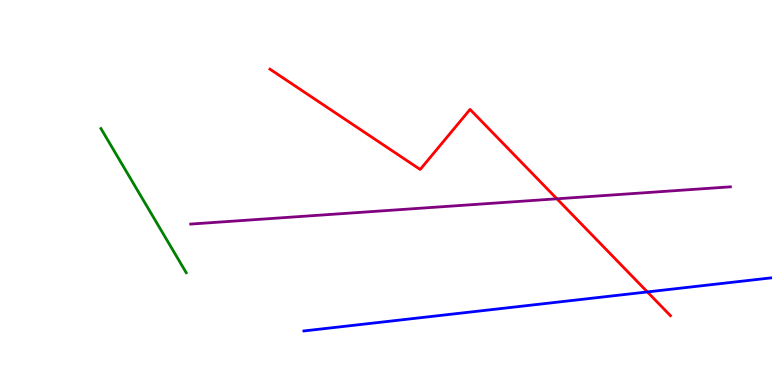[{'lines': ['blue', 'red'], 'intersections': [{'x': 8.35, 'y': 2.42}]}, {'lines': ['green', 'red'], 'intersections': []}, {'lines': ['purple', 'red'], 'intersections': [{'x': 7.19, 'y': 4.84}]}, {'lines': ['blue', 'green'], 'intersections': []}, {'lines': ['blue', 'purple'], 'intersections': []}, {'lines': ['green', 'purple'], 'intersections': []}]